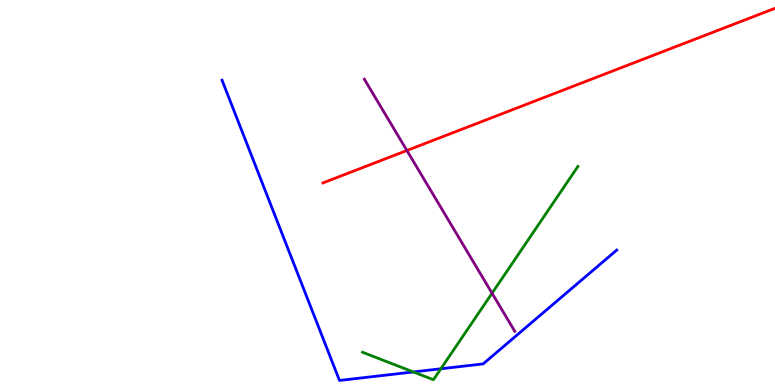[{'lines': ['blue', 'red'], 'intersections': []}, {'lines': ['green', 'red'], 'intersections': []}, {'lines': ['purple', 'red'], 'intersections': [{'x': 5.25, 'y': 6.09}]}, {'lines': ['blue', 'green'], 'intersections': [{'x': 5.33, 'y': 0.339}, {'x': 5.69, 'y': 0.421}]}, {'lines': ['blue', 'purple'], 'intersections': []}, {'lines': ['green', 'purple'], 'intersections': [{'x': 6.35, 'y': 2.38}]}]